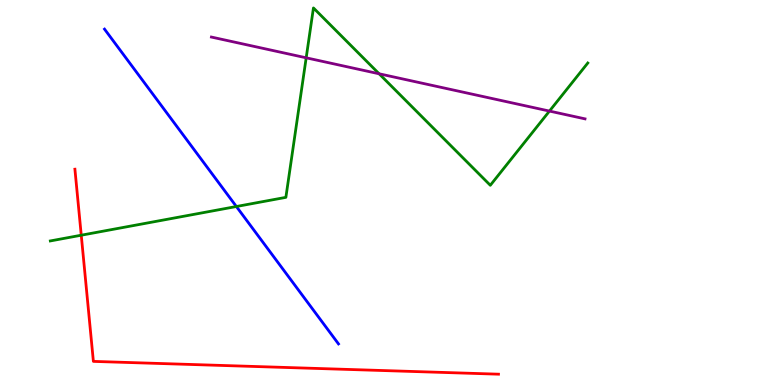[{'lines': ['blue', 'red'], 'intersections': []}, {'lines': ['green', 'red'], 'intersections': [{'x': 1.05, 'y': 3.89}]}, {'lines': ['purple', 'red'], 'intersections': []}, {'lines': ['blue', 'green'], 'intersections': [{'x': 3.05, 'y': 4.64}]}, {'lines': ['blue', 'purple'], 'intersections': []}, {'lines': ['green', 'purple'], 'intersections': [{'x': 3.95, 'y': 8.5}, {'x': 4.89, 'y': 8.08}, {'x': 7.09, 'y': 7.11}]}]